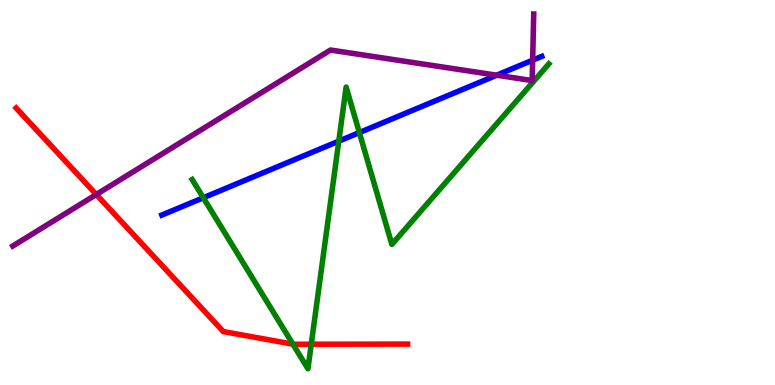[{'lines': ['blue', 'red'], 'intersections': []}, {'lines': ['green', 'red'], 'intersections': [{'x': 3.78, 'y': 1.06}, {'x': 4.02, 'y': 1.06}]}, {'lines': ['purple', 'red'], 'intersections': [{'x': 1.24, 'y': 4.95}]}, {'lines': ['blue', 'green'], 'intersections': [{'x': 2.62, 'y': 4.86}, {'x': 4.37, 'y': 6.33}, {'x': 4.64, 'y': 6.56}]}, {'lines': ['blue', 'purple'], 'intersections': [{'x': 6.41, 'y': 8.05}, {'x': 6.87, 'y': 8.44}]}, {'lines': ['green', 'purple'], 'intersections': []}]